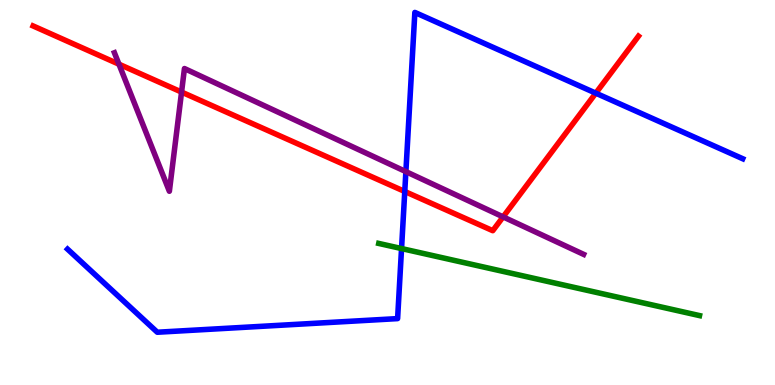[{'lines': ['blue', 'red'], 'intersections': [{'x': 5.22, 'y': 5.03}, {'x': 7.69, 'y': 7.58}]}, {'lines': ['green', 'red'], 'intersections': []}, {'lines': ['purple', 'red'], 'intersections': [{'x': 1.53, 'y': 8.33}, {'x': 2.34, 'y': 7.61}, {'x': 6.49, 'y': 4.37}]}, {'lines': ['blue', 'green'], 'intersections': [{'x': 5.18, 'y': 3.54}]}, {'lines': ['blue', 'purple'], 'intersections': [{'x': 5.24, 'y': 5.54}]}, {'lines': ['green', 'purple'], 'intersections': []}]